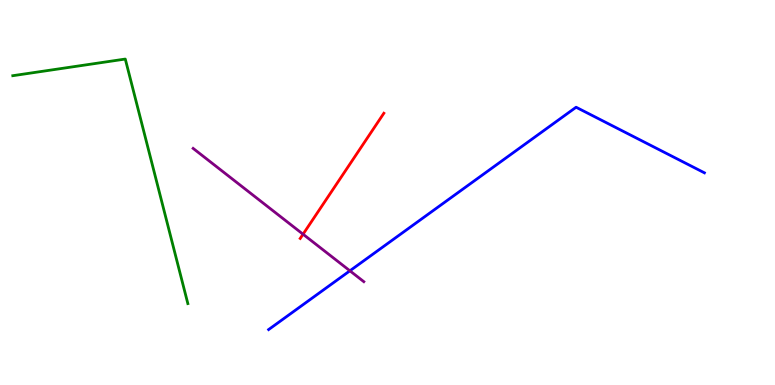[{'lines': ['blue', 'red'], 'intersections': []}, {'lines': ['green', 'red'], 'intersections': []}, {'lines': ['purple', 'red'], 'intersections': [{'x': 3.91, 'y': 3.92}]}, {'lines': ['blue', 'green'], 'intersections': []}, {'lines': ['blue', 'purple'], 'intersections': [{'x': 4.51, 'y': 2.97}]}, {'lines': ['green', 'purple'], 'intersections': []}]